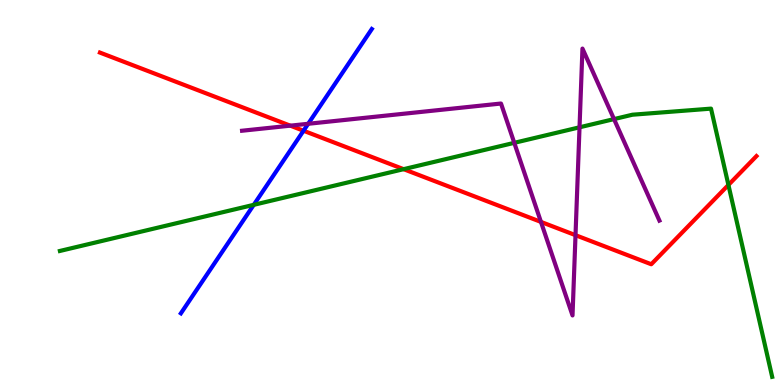[{'lines': ['blue', 'red'], 'intersections': [{'x': 3.92, 'y': 6.6}]}, {'lines': ['green', 'red'], 'intersections': [{'x': 5.21, 'y': 5.61}, {'x': 9.4, 'y': 5.2}]}, {'lines': ['purple', 'red'], 'intersections': [{'x': 3.75, 'y': 6.74}, {'x': 6.98, 'y': 4.24}, {'x': 7.43, 'y': 3.89}]}, {'lines': ['blue', 'green'], 'intersections': [{'x': 3.27, 'y': 4.68}]}, {'lines': ['blue', 'purple'], 'intersections': [{'x': 3.98, 'y': 6.78}]}, {'lines': ['green', 'purple'], 'intersections': [{'x': 6.64, 'y': 6.29}, {'x': 7.48, 'y': 6.69}, {'x': 7.92, 'y': 6.91}]}]